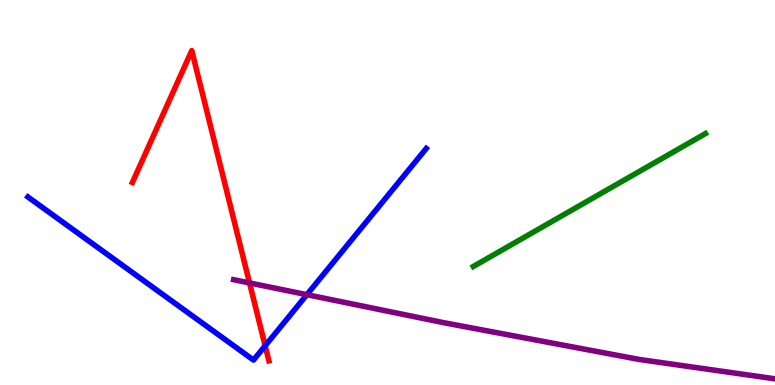[{'lines': ['blue', 'red'], 'intersections': [{'x': 3.42, 'y': 1.02}]}, {'lines': ['green', 'red'], 'intersections': []}, {'lines': ['purple', 'red'], 'intersections': [{'x': 3.22, 'y': 2.65}]}, {'lines': ['blue', 'green'], 'intersections': []}, {'lines': ['blue', 'purple'], 'intersections': [{'x': 3.96, 'y': 2.35}]}, {'lines': ['green', 'purple'], 'intersections': []}]